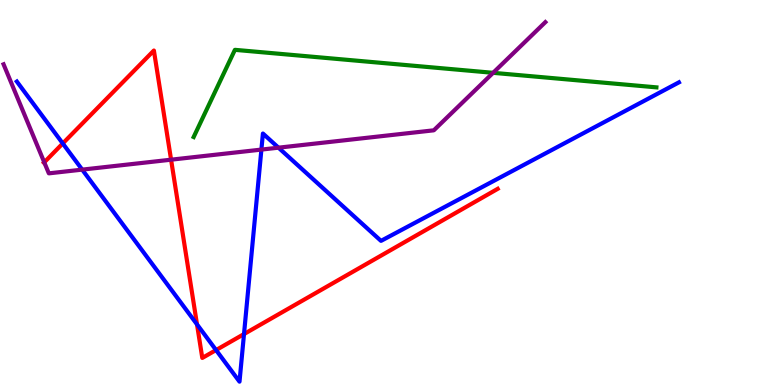[{'lines': ['blue', 'red'], 'intersections': [{'x': 0.81, 'y': 6.27}, {'x': 2.54, 'y': 1.57}, {'x': 2.79, 'y': 0.907}, {'x': 3.15, 'y': 1.32}]}, {'lines': ['green', 'red'], 'intersections': []}, {'lines': ['purple', 'red'], 'intersections': [{'x': 0.571, 'y': 5.78}, {'x': 2.21, 'y': 5.85}]}, {'lines': ['blue', 'green'], 'intersections': []}, {'lines': ['blue', 'purple'], 'intersections': [{'x': 1.06, 'y': 5.59}, {'x': 3.37, 'y': 6.11}, {'x': 3.59, 'y': 6.16}]}, {'lines': ['green', 'purple'], 'intersections': [{'x': 6.36, 'y': 8.11}]}]